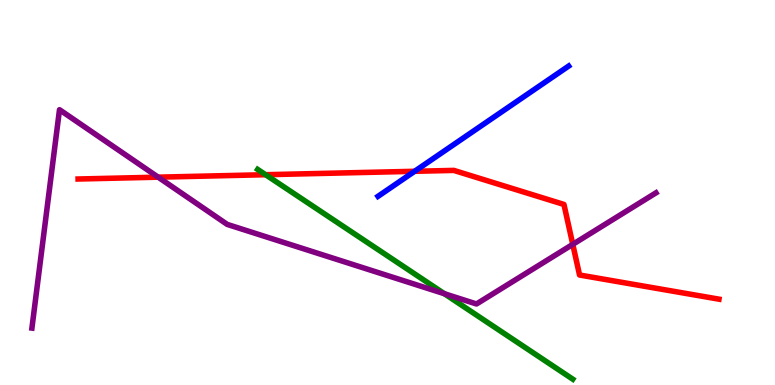[{'lines': ['blue', 'red'], 'intersections': [{'x': 5.35, 'y': 5.55}]}, {'lines': ['green', 'red'], 'intersections': [{'x': 3.43, 'y': 5.46}]}, {'lines': ['purple', 'red'], 'intersections': [{'x': 2.04, 'y': 5.4}, {'x': 7.39, 'y': 3.65}]}, {'lines': ['blue', 'green'], 'intersections': []}, {'lines': ['blue', 'purple'], 'intersections': []}, {'lines': ['green', 'purple'], 'intersections': [{'x': 5.73, 'y': 2.37}]}]